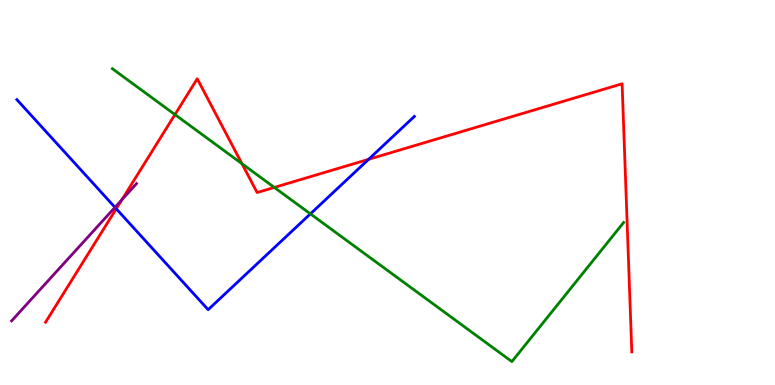[{'lines': ['blue', 'red'], 'intersections': [{'x': 1.5, 'y': 4.58}, {'x': 4.76, 'y': 5.86}]}, {'lines': ['green', 'red'], 'intersections': [{'x': 2.26, 'y': 7.02}, {'x': 3.12, 'y': 5.75}, {'x': 3.54, 'y': 5.13}]}, {'lines': ['purple', 'red'], 'intersections': [{'x': 1.57, 'y': 4.81}]}, {'lines': ['blue', 'green'], 'intersections': [{'x': 4.01, 'y': 4.44}]}, {'lines': ['blue', 'purple'], 'intersections': [{'x': 1.48, 'y': 4.61}]}, {'lines': ['green', 'purple'], 'intersections': []}]